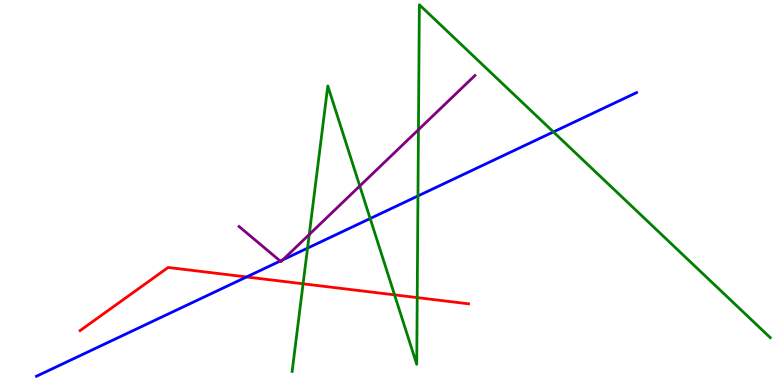[{'lines': ['blue', 'red'], 'intersections': [{'x': 3.18, 'y': 2.81}]}, {'lines': ['green', 'red'], 'intersections': [{'x': 3.91, 'y': 2.63}, {'x': 5.09, 'y': 2.34}, {'x': 5.38, 'y': 2.27}]}, {'lines': ['purple', 'red'], 'intersections': []}, {'lines': ['blue', 'green'], 'intersections': [{'x': 3.97, 'y': 3.56}, {'x': 4.78, 'y': 4.32}, {'x': 5.39, 'y': 4.91}, {'x': 7.14, 'y': 6.57}]}, {'lines': ['blue', 'purple'], 'intersections': [{'x': 3.62, 'y': 3.22}, {'x': 3.65, 'y': 3.25}]}, {'lines': ['green', 'purple'], 'intersections': [{'x': 3.99, 'y': 3.91}, {'x': 4.64, 'y': 5.17}, {'x': 5.4, 'y': 6.63}]}]